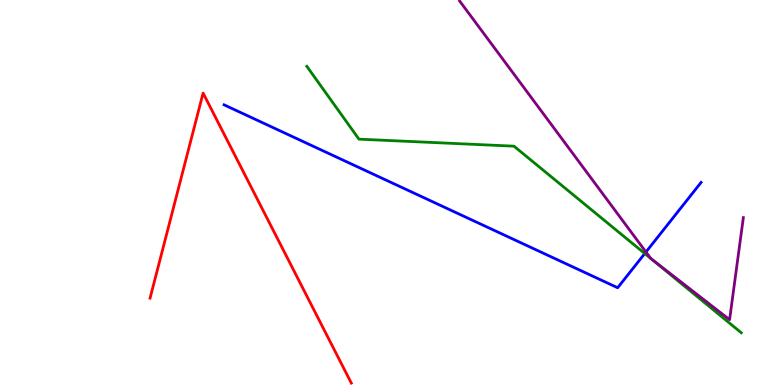[{'lines': ['blue', 'red'], 'intersections': []}, {'lines': ['green', 'red'], 'intersections': []}, {'lines': ['purple', 'red'], 'intersections': []}, {'lines': ['blue', 'green'], 'intersections': [{'x': 8.32, 'y': 3.41}]}, {'lines': ['blue', 'purple'], 'intersections': [{'x': 8.33, 'y': 3.45}]}, {'lines': ['green', 'purple'], 'intersections': []}]